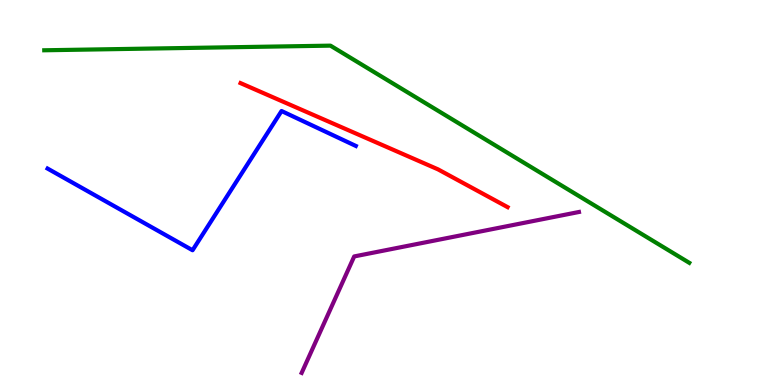[{'lines': ['blue', 'red'], 'intersections': []}, {'lines': ['green', 'red'], 'intersections': []}, {'lines': ['purple', 'red'], 'intersections': []}, {'lines': ['blue', 'green'], 'intersections': []}, {'lines': ['blue', 'purple'], 'intersections': []}, {'lines': ['green', 'purple'], 'intersections': []}]